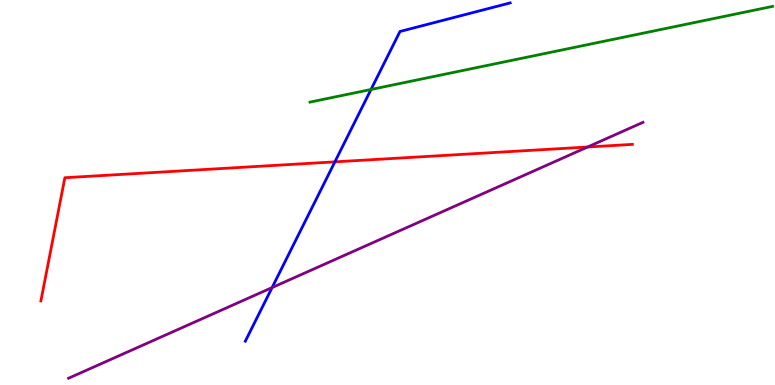[{'lines': ['blue', 'red'], 'intersections': [{'x': 4.32, 'y': 5.8}]}, {'lines': ['green', 'red'], 'intersections': []}, {'lines': ['purple', 'red'], 'intersections': [{'x': 7.58, 'y': 6.18}]}, {'lines': ['blue', 'green'], 'intersections': [{'x': 4.79, 'y': 7.68}]}, {'lines': ['blue', 'purple'], 'intersections': [{'x': 3.51, 'y': 2.53}]}, {'lines': ['green', 'purple'], 'intersections': []}]